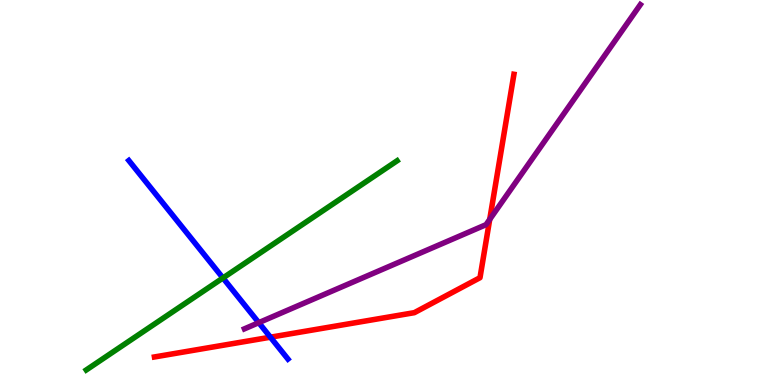[{'lines': ['blue', 'red'], 'intersections': [{'x': 3.49, 'y': 1.24}]}, {'lines': ['green', 'red'], 'intersections': []}, {'lines': ['purple', 'red'], 'intersections': [{'x': 6.32, 'y': 4.3}]}, {'lines': ['blue', 'green'], 'intersections': [{'x': 2.88, 'y': 2.78}]}, {'lines': ['blue', 'purple'], 'intersections': [{'x': 3.34, 'y': 1.62}]}, {'lines': ['green', 'purple'], 'intersections': []}]